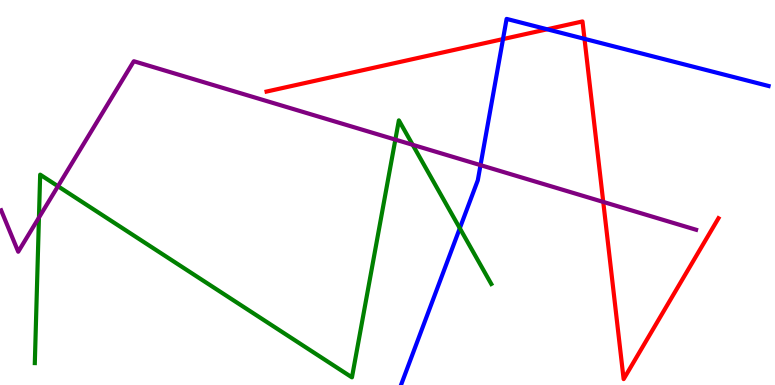[{'lines': ['blue', 'red'], 'intersections': [{'x': 6.49, 'y': 8.98}, {'x': 7.06, 'y': 9.24}, {'x': 7.54, 'y': 8.99}]}, {'lines': ['green', 'red'], 'intersections': []}, {'lines': ['purple', 'red'], 'intersections': [{'x': 7.78, 'y': 4.76}]}, {'lines': ['blue', 'green'], 'intersections': [{'x': 5.93, 'y': 4.07}]}, {'lines': ['blue', 'purple'], 'intersections': [{'x': 6.2, 'y': 5.71}]}, {'lines': ['green', 'purple'], 'intersections': [{'x': 0.503, 'y': 4.35}, {'x': 0.748, 'y': 5.16}, {'x': 5.1, 'y': 6.37}, {'x': 5.33, 'y': 6.24}]}]